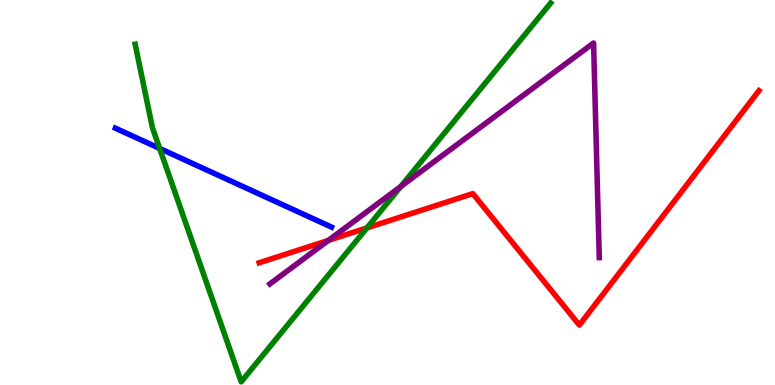[{'lines': ['blue', 'red'], 'intersections': []}, {'lines': ['green', 'red'], 'intersections': [{'x': 4.73, 'y': 4.08}]}, {'lines': ['purple', 'red'], 'intersections': [{'x': 4.24, 'y': 3.76}]}, {'lines': ['blue', 'green'], 'intersections': [{'x': 2.06, 'y': 6.14}]}, {'lines': ['blue', 'purple'], 'intersections': []}, {'lines': ['green', 'purple'], 'intersections': [{'x': 5.17, 'y': 5.16}]}]